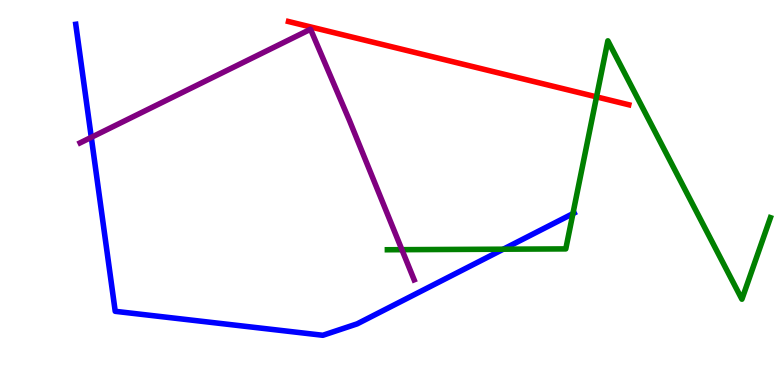[{'lines': ['blue', 'red'], 'intersections': []}, {'lines': ['green', 'red'], 'intersections': [{'x': 7.7, 'y': 7.48}]}, {'lines': ['purple', 'red'], 'intersections': []}, {'lines': ['blue', 'green'], 'intersections': [{'x': 6.49, 'y': 3.53}, {'x': 7.39, 'y': 4.45}]}, {'lines': ['blue', 'purple'], 'intersections': [{'x': 1.18, 'y': 6.43}]}, {'lines': ['green', 'purple'], 'intersections': [{'x': 5.19, 'y': 3.51}]}]